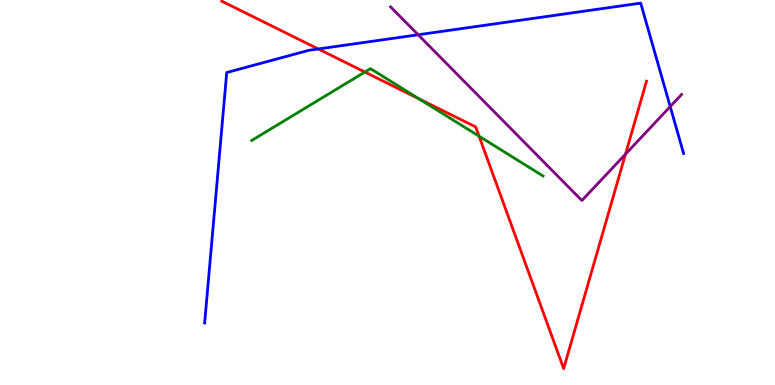[{'lines': ['blue', 'red'], 'intersections': [{'x': 4.11, 'y': 8.73}]}, {'lines': ['green', 'red'], 'intersections': [{'x': 4.71, 'y': 8.13}, {'x': 5.41, 'y': 7.43}, {'x': 6.18, 'y': 6.46}]}, {'lines': ['purple', 'red'], 'intersections': [{'x': 8.07, 'y': 6.0}]}, {'lines': ['blue', 'green'], 'intersections': []}, {'lines': ['blue', 'purple'], 'intersections': [{'x': 5.4, 'y': 9.1}, {'x': 8.65, 'y': 7.23}]}, {'lines': ['green', 'purple'], 'intersections': []}]